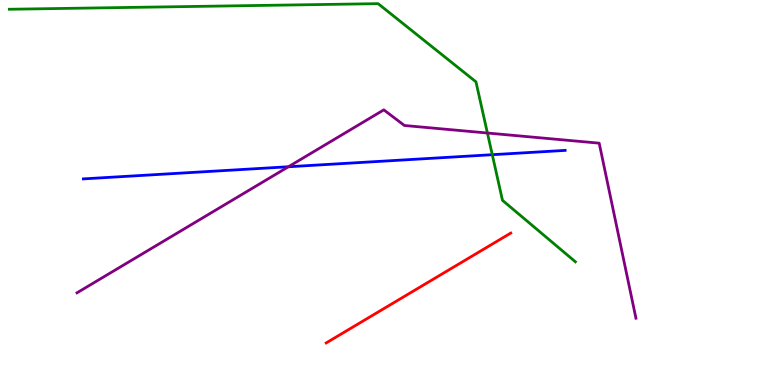[{'lines': ['blue', 'red'], 'intersections': []}, {'lines': ['green', 'red'], 'intersections': []}, {'lines': ['purple', 'red'], 'intersections': []}, {'lines': ['blue', 'green'], 'intersections': [{'x': 6.35, 'y': 5.98}]}, {'lines': ['blue', 'purple'], 'intersections': [{'x': 3.72, 'y': 5.67}]}, {'lines': ['green', 'purple'], 'intersections': [{'x': 6.29, 'y': 6.54}]}]